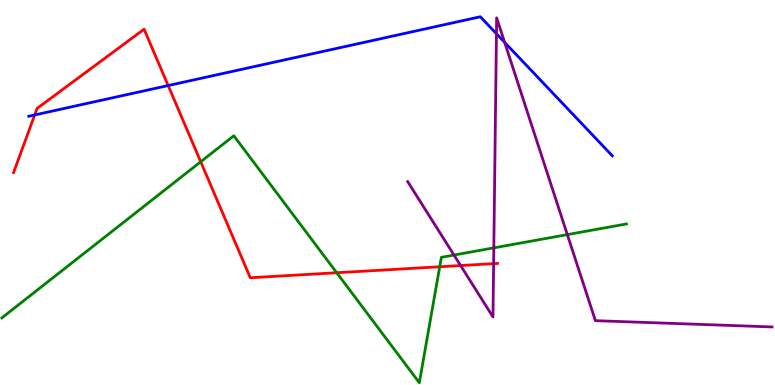[{'lines': ['blue', 'red'], 'intersections': [{'x': 0.448, 'y': 7.01}, {'x': 2.17, 'y': 7.78}]}, {'lines': ['green', 'red'], 'intersections': [{'x': 2.59, 'y': 5.8}, {'x': 4.34, 'y': 2.92}, {'x': 5.67, 'y': 3.07}]}, {'lines': ['purple', 'red'], 'intersections': [{'x': 5.94, 'y': 3.1}, {'x': 6.37, 'y': 3.15}]}, {'lines': ['blue', 'green'], 'intersections': []}, {'lines': ['blue', 'purple'], 'intersections': [{'x': 6.41, 'y': 9.12}, {'x': 6.51, 'y': 8.9}]}, {'lines': ['green', 'purple'], 'intersections': [{'x': 5.86, 'y': 3.38}, {'x': 6.37, 'y': 3.56}, {'x': 7.32, 'y': 3.91}]}]